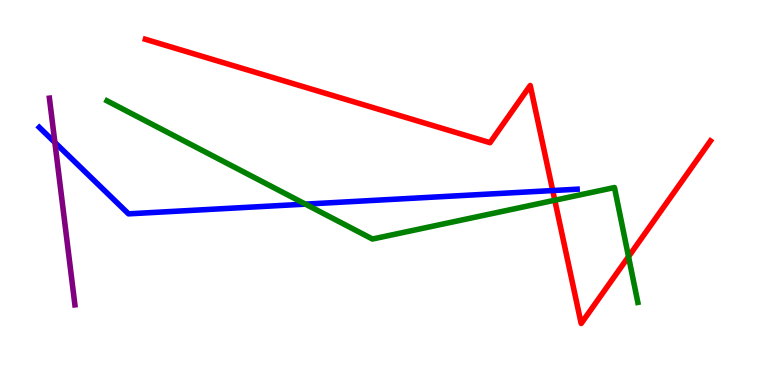[{'lines': ['blue', 'red'], 'intersections': [{'x': 7.13, 'y': 5.05}]}, {'lines': ['green', 'red'], 'intersections': [{'x': 7.16, 'y': 4.8}, {'x': 8.11, 'y': 3.33}]}, {'lines': ['purple', 'red'], 'intersections': []}, {'lines': ['blue', 'green'], 'intersections': [{'x': 3.94, 'y': 4.7}]}, {'lines': ['blue', 'purple'], 'intersections': [{'x': 0.708, 'y': 6.3}]}, {'lines': ['green', 'purple'], 'intersections': []}]